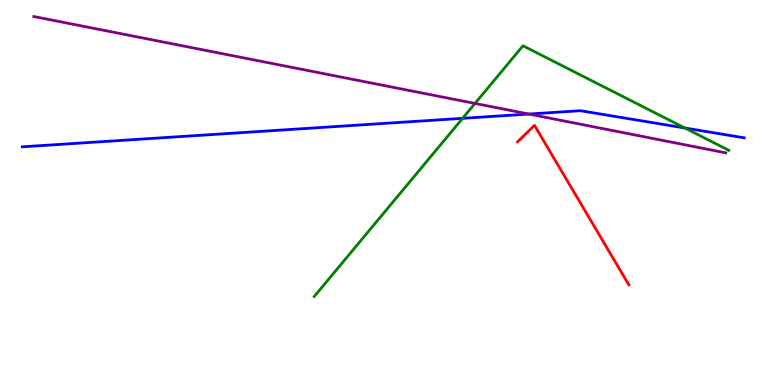[{'lines': ['blue', 'red'], 'intersections': []}, {'lines': ['green', 'red'], 'intersections': []}, {'lines': ['purple', 'red'], 'intersections': []}, {'lines': ['blue', 'green'], 'intersections': [{'x': 5.97, 'y': 6.93}, {'x': 8.84, 'y': 6.68}]}, {'lines': ['blue', 'purple'], 'intersections': [{'x': 6.82, 'y': 7.04}]}, {'lines': ['green', 'purple'], 'intersections': [{'x': 6.13, 'y': 7.31}]}]